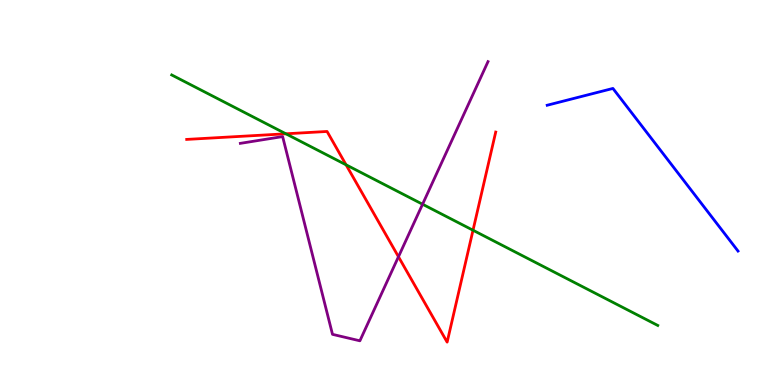[{'lines': ['blue', 'red'], 'intersections': []}, {'lines': ['green', 'red'], 'intersections': [{'x': 3.69, 'y': 6.52}, {'x': 4.47, 'y': 5.72}, {'x': 6.1, 'y': 4.02}]}, {'lines': ['purple', 'red'], 'intersections': [{'x': 5.14, 'y': 3.33}]}, {'lines': ['blue', 'green'], 'intersections': []}, {'lines': ['blue', 'purple'], 'intersections': []}, {'lines': ['green', 'purple'], 'intersections': [{'x': 5.45, 'y': 4.7}]}]